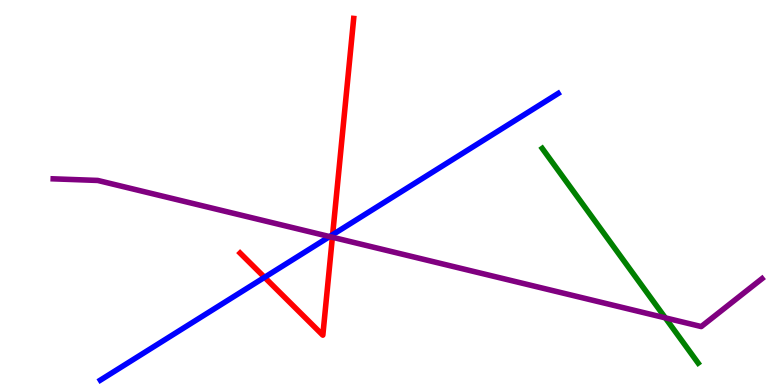[{'lines': ['blue', 'red'], 'intersections': [{'x': 3.41, 'y': 2.8}, {'x': 4.29, 'y': 3.9}]}, {'lines': ['green', 'red'], 'intersections': []}, {'lines': ['purple', 'red'], 'intersections': [{'x': 4.29, 'y': 3.84}]}, {'lines': ['blue', 'green'], 'intersections': []}, {'lines': ['blue', 'purple'], 'intersections': [{'x': 4.25, 'y': 3.85}]}, {'lines': ['green', 'purple'], 'intersections': [{'x': 8.58, 'y': 1.74}]}]